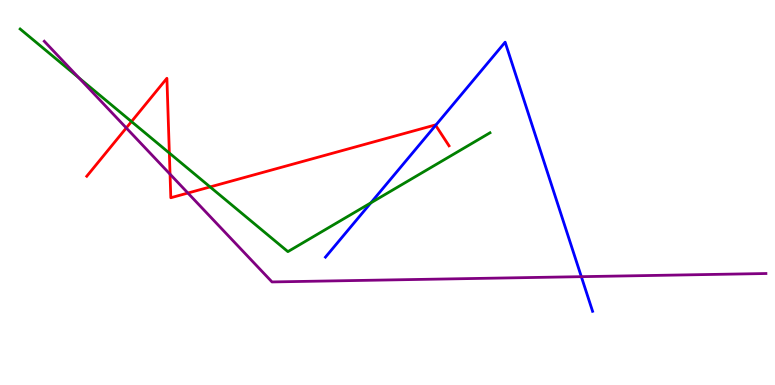[{'lines': ['blue', 'red'], 'intersections': [{'x': 5.62, 'y': 6.74}]}, {'lines': ['green', 'red'], 'intersections': [{'x': 1.7, 'y': 6.84}, {'x': 2.19, 'y': 6.02}, {'x': 2.71, 'y': 5.14}]}, {'lines': ['purple', 'red'], 'intersections': [{'x': 1.63, 'y': 6.68}, {'x': 2.19, 'y': 5.48}, {'x': 2.42, 'y': 4.99}]}, {'lines': ['blue', 'green'], 'intersections': [{'x': 4.78, 'y': 4.73}]}, {'lines': ['blue', 'purple'], 'intersections': [{'x': 7.5, 'y': 2.81}]}, {'lines': ['green', 'purple'], 'intersections': [{'x': 1.02, 'y': 7.98}]}]